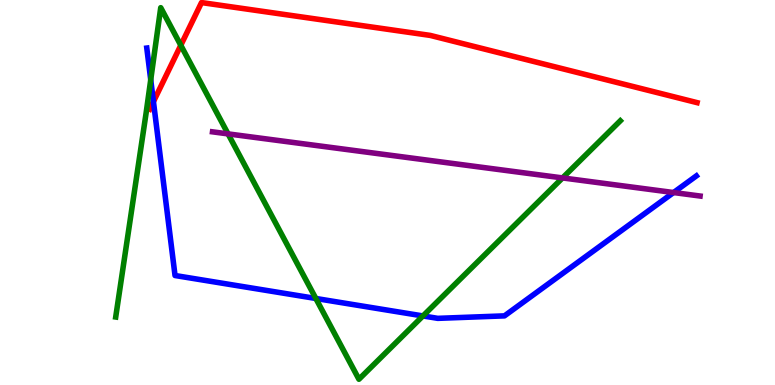[{'lines': ['blue', 'red'], 'intersections': [{'x': 1.98, 'y': 7.36}]}, {'lines': ['green', 'red'], 'intersections': [{'x': 2.33, 'y': 8.82}]}, {'lines': ['purple', 'red'], 'intersections': []}, {'lines': ['blue', 'green'], 'intersections': [{'x': 1.94, 'y': 7.93}, {'x': 4.08, 'y': 2.25}, {'x': 5.46, 'y': 1.79}]}, {'lines': ['blue', 'purple'], 'intersections': [{'x': 8.69, 'y': 5.0}]}, {'lines': ['green', 'purple'], 'intersections': [{'x': 2.94, 'y': 6.52}, {'x': 7.26, 'y': 5.38}]}]